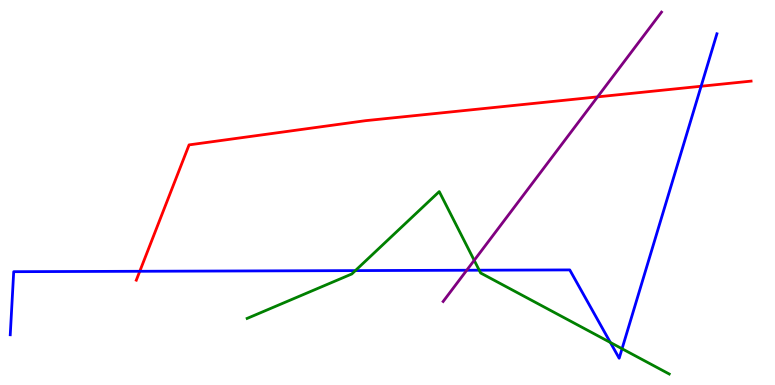[{'lines': ['blue', 'red'], 'intersections': [{'x': 1.8, 'y': 2.95}, {'x': 9.05, 'y': 7.76}]}, {'lines': ['green', 'red'], 'intersections': []}, {'lines': ['purple', 'red'], 'intersections': [{'x': 7.71, 'y': 7.48}]}, {'lines': ['blue', 'green'], 'intersections': [{'x': 4.59, 'y': 2.97}, {'x': 6.18, 'y': 2.98}, {'x': 7.88, 'y': 1.1}, {'x': 8.03, 'y': 0.942}]}, {'lines': ['blue', 'purple'], 'intersections': [{'x': 6.02, 'y': 2.98}]}, {'lines': ['green', 'purple'], 'intersections': [{'x': 6.12, 'y': 3.24}]}]